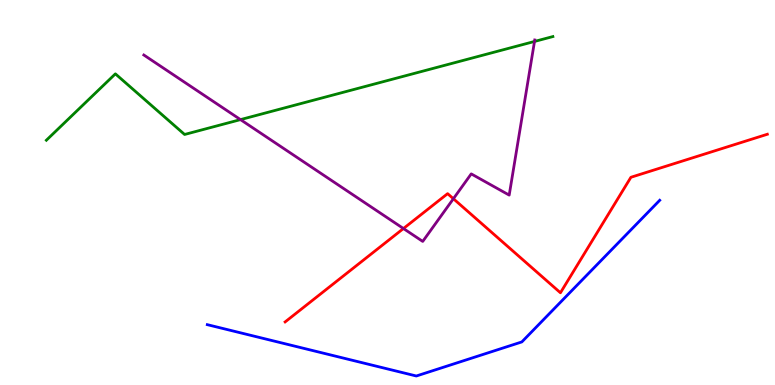[{'lines': ['blue', 'red'], 'intersections': []}, {'lines': ['green', 'red'], 'intersections': []}, {'lines': ['purple', 'red'], 'intersections': [{'x': 5.21, 'y': 4.06}, {'x': 5.85, 'y': 4.84}]}, {'lines': ['blue', 'green'], 'intersections': []}, {'lines': ['blue', 'purple'], 'intersections': []}, {'lines': ['green', 'purple'], 'intersections': [{'x': 3.1, 'y': 6.89}, {'x': 6.9, 'y': 8.92}]}]